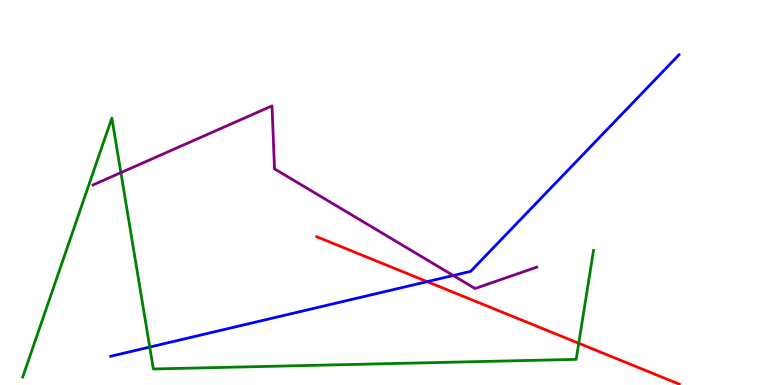[{'lines': ['blue', 'red'], 'intersections': [{'x': 5.51, 'y': 2.68}]}, {'lines': ['green', 'red'], 'intersections': [{'x': 7.47, 'y': 1.08}]}, {'lines': ['purple', 'red'], 'intersections': []}, {'lines': ['blue', 'green'], 'intersections': [{'x': 1.93, 'y': 0.985}]}, {'lines': ['blue', 'purple'], 'intersections': [{'x': 5.85, 'y': 2.84}]}, {'lines': ['green', 'purple'], 'intersections': [{'x': 1.56, 'y': 5.52}]}]